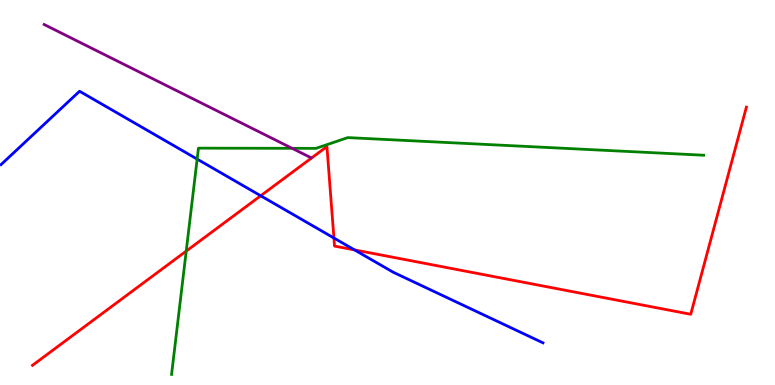[{'lines': ['blue', 'red'], 'intersections': [{'x': 3.36, 'y': 4.92}, {'x': 4.31, 'y': 3.82}, {'x': 4.57, 'y': 3.51}]}, {'lines': ['green', 'red'], 'intersections': [{'x': 2.4, 'y': 3.48}]}, {'lines': ['purple', 'red'], 'intersections': []}, {'lines': ['blue', 'green'], 'intersections': [{'x': 2.54, 'y': 5.87}]}, {'lines': ['blue', 'purple'], 'intersections': []}, {'lines': ['green', 'purple'], 'intersections': [{'x': 3.77, 'y': 6.15}]}]